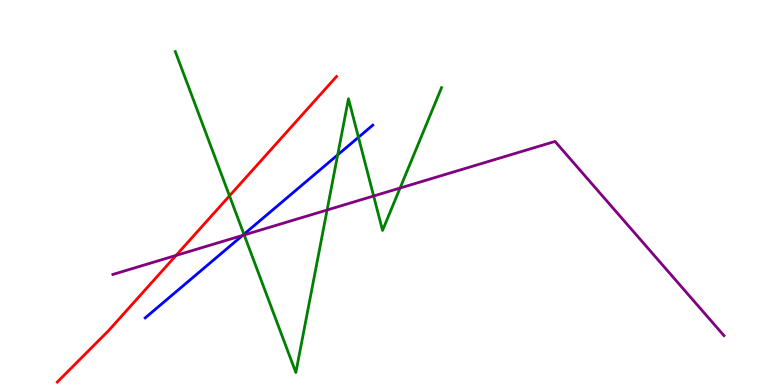[{'lines': ['blue', 'red'], 'intersections': []}, {'lines': ['green', 'red'], 'intersections': [{'x': 2.96, 'y': 4.91}]}, {'lines': ['purple', 'red'], 'intersections': [{'x': 2.27, 'y': 3.37}]}, {'lines': ['blue', 'green'], 'intersections': [{'x': 3.15, 'y': 3.91}, {'x': 4.36, 'y': 5.98}, {'x': 4.63, 'y': 6.43}]}, {'lines': ['blue', 'purple'], 'intersections': [{'x': 3.13, 'y': 3.89}]}, {'lines': ['green', 'purple'], 'intersections': [{'x': 3.15, 'y': 3.9}, {'x': 4.22, 'y': 4.55}, {'x': 4.82, 'y': 4.91}, {'x': 5.16, 'y': 5.12}]}]